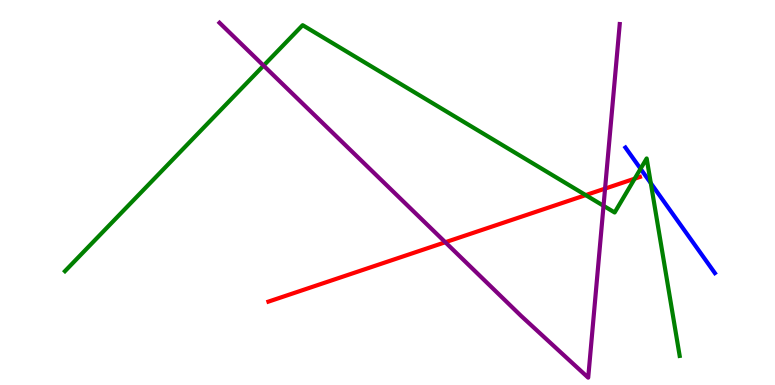[{'lines': ['blue', 'red'], 'intersections': []}, {'lines': ['green', 'red'], 'intersections': [{'x': 7.56, 'y': 4.93}, {'x': 8.19, 'y': 5.36}]}, {'lines': ['purple', 'red'], 'intersections': [{'x': 5.75, 'y': 3.71}, {'x': 7.81, 'y': 5.1}]}, {'lines': ['blue', 'green'], 'intersections': [{'x': 8.27, 'y': 5.62}, {'x': 8.4, 'y': 5.24}]}, {'lines': ['blue', 'purple'], 'intersections': []}, {'lines': ['green', 'purple'], 'intersections': [{'x': 3.4, 'y': 8.3}, {'x': 7.79, 'y': 4.65}]}]